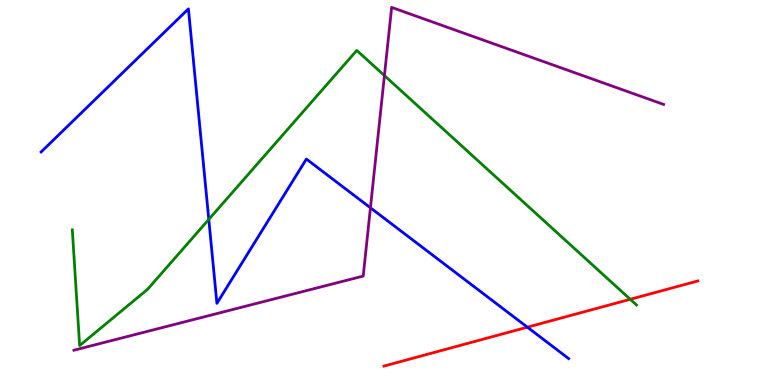[{'lines': ['blue', 'red'], 'intersections': [{'x': 6.8, 'y': 1.5}]}, {'lines': ['green', 'red'], 'intersections': [{'x': 8.13, 'y': 2.23}]}, {'lines': ['purple', 'red'], 'intersections': []}, {'lines': ['blue', 'green'], 'intersections': [{'x': 2.69, 'y': 4.3}]}, {'lines': ['blue', 'purple'], 'intersections': [{'x': 4.78, 'y': 4.6}]}, {'lines': ['green', 'purple'], 'intersections': [{'x': 4.96, 'y': 8.04}]}]